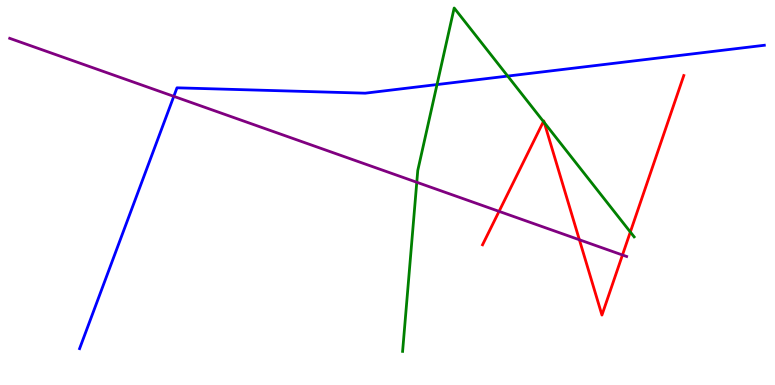[{'lines': ['blue', 'red'], 'intersections': []}, {'lines': ['green', 'red'], 'intersections': [{'x': 7.01, 'y': 6.84}, {'x': 7.02, 'y': 6.82}, {'x': 8.13, 'y': 3.97}]}, {'lines': ['purple', 'red'], 'intersections': [{'x': 6.44, 'y': 4.51}, {'x': 7.48, 'y': 3.77}, {'x': 8.03, 'y': 3.38}]}, {'lines': ['blue', 'green'], 'intersections': [{'x': 5.64, 'y': 7.8}, {'x': 6.55, 'y': 8.02}]}, {'lines': ['blue', 'purple'], 'intersections': [{'x': 2.24, 'y': 7.5}]}, {'lines': ['green', 'purple'], 'intersections': [{'x': 5.38, 'y': 5.27}]}]